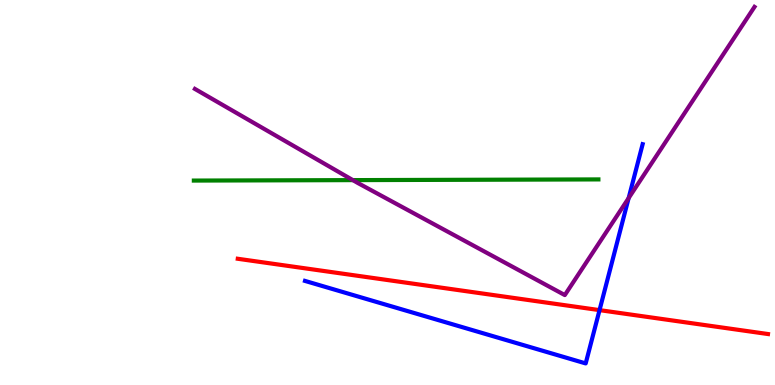[{'lines': ['blue', 'red'], 'intersections': [{'x': 7.74, 'y': 1.94}]}, {'lines': ['green', 'red'], 'intersections': []}, {'lines': ['purple', 'red'], 'intersections': []}, {'lines': ['blue', 'green'], 'intersections': []}, {'lines': ['blue', 'purple'], 'intersections': [{'x': 8.11, 'y': 4.85}]}, {'lines': ['green', 'purple'], 'intersections': [{'x': 4.55, 'y': 5.32}]}]